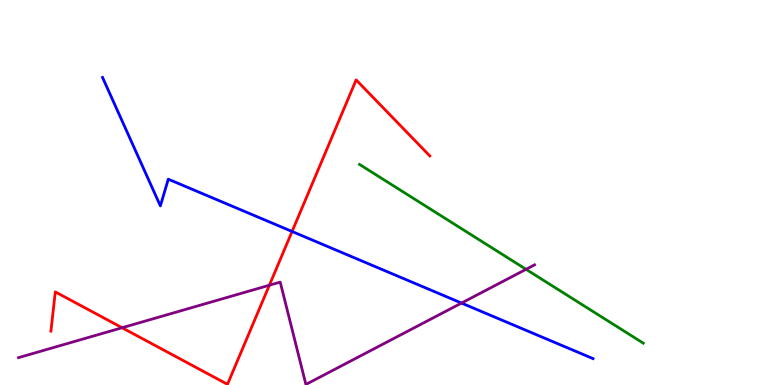[{'lines': ['blue', 'red'], 'intersections': [{'x': 3.77, 'y': 3.99}]}, {'lines': ['green', 'red'], 'intersections': []}, {'lines': ['purple', 'red'], 'intersections': [{'x': 1.58, 'y': 1.49}, {'x': 3.48, 'y': 2.59}]}, {'lines': ['blue', 'green'], 'intersections': []}, {'lines': ['blue', 'purple'], 'intersections': [{'x': 5.95, 'y': 2.13}]}, {'lines': ['green', 'purple'], 'intersections': [{'x': 6.79, 'y': 3.0}]}]